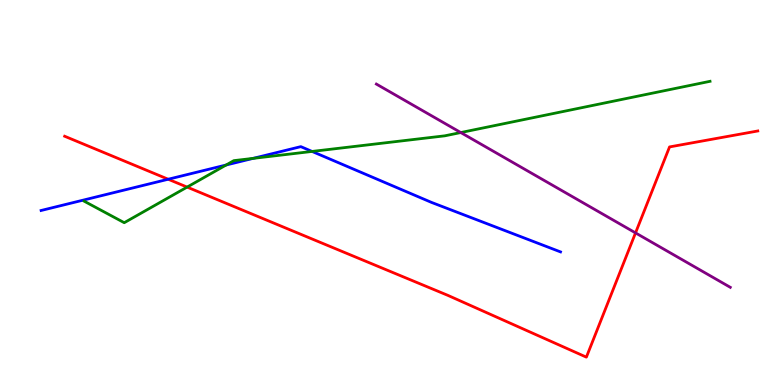[{'lines': ['blue', 'red'], 'intersections': [{'x': 2.17, 'y': 5.34}]}, {'lines': ['green', 'red'], 'intersections': [{'x': 2.41, 'y': 5.14}]}, {'lines': ['purple', 'red'], 'intersections': [{'x': 8.2, 'y': 3.95}]}, {'lines': ['blue', 'green'], 'intersections': [{'x': 2.92, 'y': 5.71}, {'x': 3.27, 'y': 5.89}, {'x': 4.03, 'y': 6.07}]}, {'lines': ['blue', 'purple'], 'intersections': []}, {'lines': ['green', 'purple'], 'intersections': [{'x': 5.95, 'y': 6.56}]}]